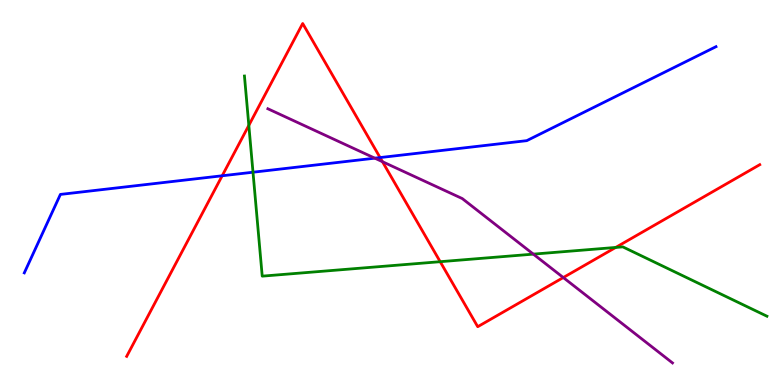[{'lines': ['blue', 'red'], 'intersections': [{'x': 2.87, 'y': 5.43}, {'x': 4.9, 'y': 5.91}]}, {'lines': ['green', 'red'], 'intersections': [{'x': 3.21, 'y': 6.74}, {'x': 5.68, 'y': 3.2}, {'x': 7.94, 'y': 3.57}]}, {'lines': ['purple', 'red'], 'intersections': [{'x': 4.94, 'y': 5.8}, {'x': 7.27, 'y': 2.79}]}, {'lines': ['blue', 'green'], 'intersections': [{'x': 3.26, 'y': 5.53}]}, {'lines': ['blue', 'purple'], 'intersections': [{'x': 4.84, 'y': 5.89}]}, {'lines': ['green', 'purple'], 'intersections': [{'x': 6.88, 'y': 3.4}]}]